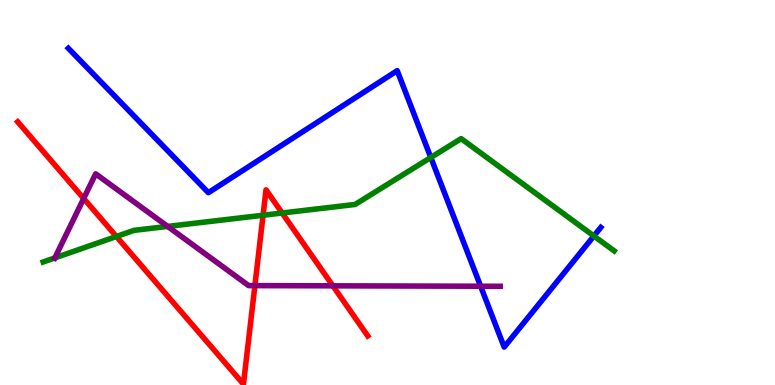[{'lines': ['blue', 'red'], 'intersections': []}, {'lines': ['green', 'red'], 'intersections': [{'x': 1.5, 'y': 3.86}, {'x': 3.39, 'y': 4.41}, {'x': 3.64, 'y': 4.47}]}, {'lines': ['purple', 'red'], 'intersections': [{'x': 1.08, 'y': 4.84}, {'x': 3.29, 'y': 2.58}, {'x': 4.3, 'y': 2.58}]}, {'lines': ['blue', 'green'], 'intersections': [{'x': 5.56, 'y': 5.91}, {'x': 7.66, 'y': 3.87}]}, {'lines': ['blue', 'purple'], 'intersections': [{'x': 6.2, 'y': 2.57}]}, {'lines': ['green', 'purple'], 'intersections': [{'x': 0.708, 'y': 3.3}, {'x': 2.16, 'y': 4.12}]}]